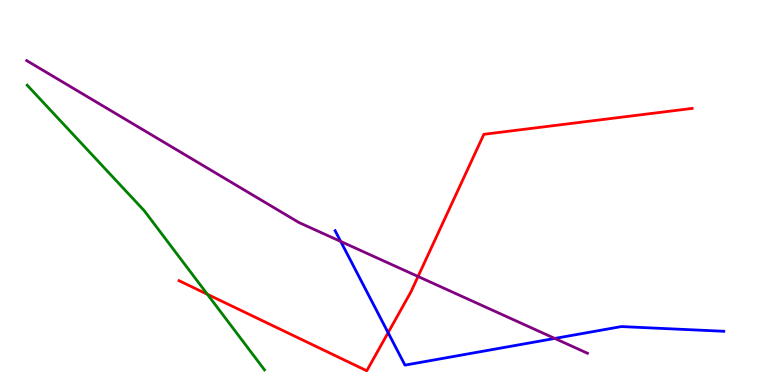[{'lines': ['blue', 'red'], 'intersections': [{'x': 5.01, 'y': 1.36}]}, {'lines': ['green', 'red'], 'intersections': [{'x': 2.68, 'y': 2.36}]}, {'lines': ['purple', 'red'], 'intersections': [{'x': 5.39, 'y': 2.82}]}, {'lines': ['blue', 'green'], 'intersections': []}, {'lines': ['blue', 'purple'], 'intersections': [{'x': 4.4, 'y': 3.73}, {'x': 7.16, 'y': 1.21}]}, {'lines': ['green', 'purple'], 'intersections': []}]